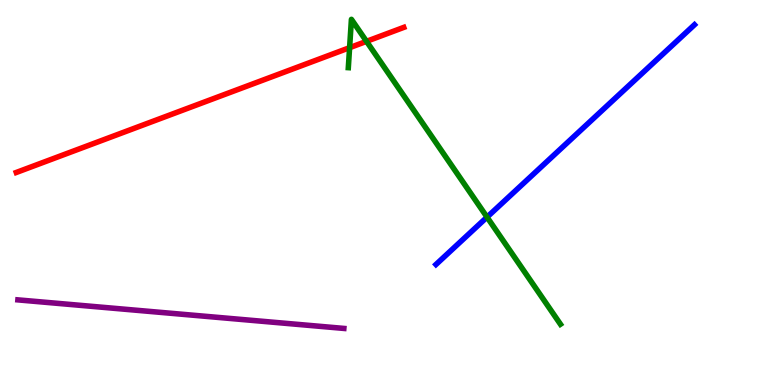[{'lines': ['blue', 'red'], 'intersections': []}, {'lines': ['green', 'red'], 'intersections': [{'x': 4.51, 'y': 8.76}, {'x': 4.73, 'y': 8.93}]}, {'lines': ['purple', 'red'], 'intersections': []}, {'lines': ['blue', 'green'], 'intersections': [{'x': 6.28, 'y': 4.36}]}, {'lines': ['blue', 'purple'], 'intersections': []}, {'lines': ['green', 'purple'], 'intersections': []}]